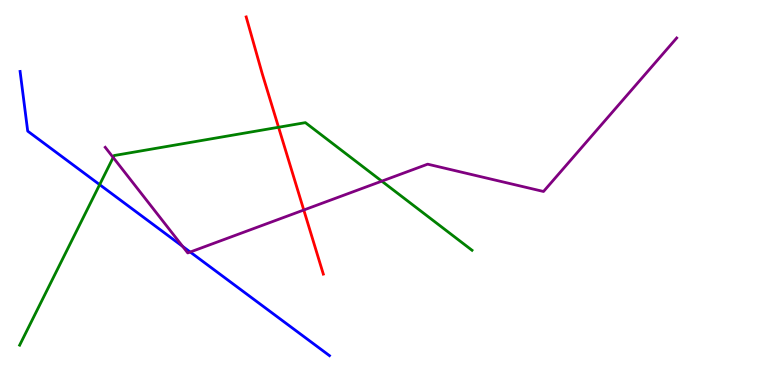[{'lines': ['blue', 'red'], 'intersections': []}, {'lines': ['green', 'red'], 'intersections': [{'x': 3.59, 'y': 6.69}]}, {'lines': ['purple', 'red'], 'intersections': [{'x': 3.92, 'y': 4.55}]}, {'lines': ['blue', 'green'], 'intersections': [{'x': 1.29, 'y': 5.2}]}, {'lines': ['blue', 'purple'], 'intersections': [{'x': 2.36, 'y': 3.6}, {'x': 2.45, 'y': 3.45}]}, {'lines': ['green', 'purple'], 'intersections': [{'x': 1.46, 'y': 5.91}, {'x': 4.93, 'y': 5.29}]}]